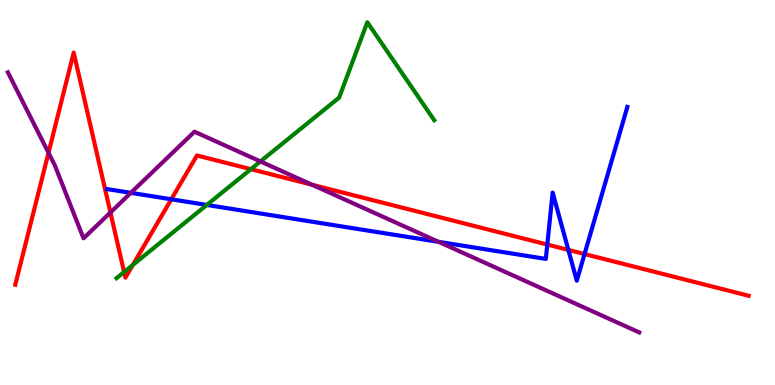[{'lines': ['blue', 'red'], 'intersections': [{'x': 2.21, 'y': 4.82}, {'x': 7.06, 'y': 3.65}, {'x': 7.33, 'y': 3.51}, {'x': 7.54, 'y': 3.4}]}, {'lines': ['green', 'red'], 'intersections': [{'x': 1.6, 'y': 2.93}, {'x': 1.71, 'y': 3.12}, {'x': 3.24, 'y': 5.61}]}, {'lines': ['purple', 'red'], 'intersections': [{'x': 0.626, 'y': 6.03}, {'x': 1.42, 'y': 4.48}, {'x': 4.03, 'y': 5.2}]}, {'lines': ['blue', 'green'], 'intersections': [{'x': 2.67, 'y': 4.68}]}, {'lines': ['blue', 'purple'], 'intersections': [{'x': 1.69, 'y': 4.99}, {'x': 5.66, 'y': 3.72}]}, {'lines': ['green', 'purple'], 'intersections': [{'x': 3.36, 'y': 5.81}]}]